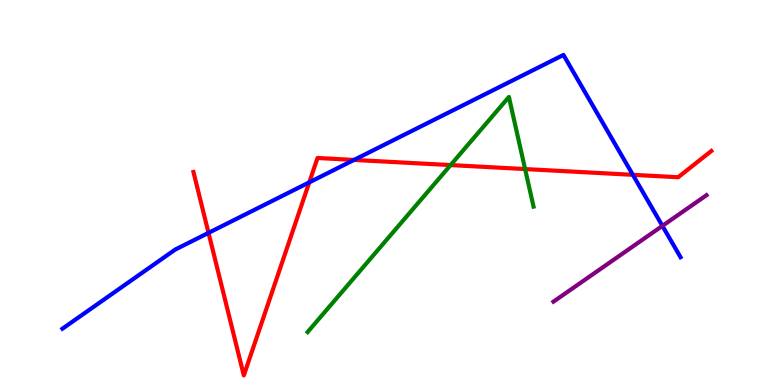[{'lines': ['blue', 'red'], 'intersections': [{'x': 2.69, 'y': 3.95}, {'x': 3.99, 'y': 5.26}, {'x': 4.57, 'y': 5.85}, {'x': 8.17, 'y': 5.46}]}, {'lines': ['green', 'red'], 'intersections': [{'x': 5.81, 'y': 5.71}, {'x': 6.78, 'y': 5.61}]}, {'lines': ['purple', 'red'], 'intersections': []}, {'lines': ['blue', 'green'], 'intersections': []}, {'lines': ['blue', 'purple'], 'intersections': [{'x': 8.55, 'y': 4.13}]}, {'lines': ['green', 'purple'], 'intersections': []}]